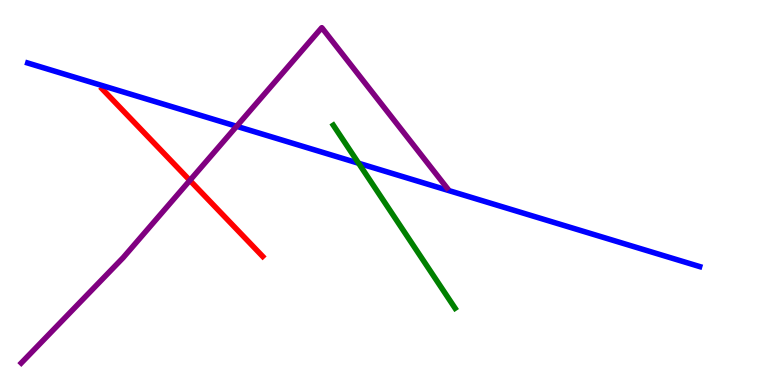[{'lines': ['blue', 'red'], 'intersections': []}, {'lines': ['green', 'red'], 'intersections': []}, {'lines': ['purple', 'red'], 'intersections': [{'x': 2.45, 'y': 5.31}]}, {'lines': ['blue', 'green'], 'intersections': [{'x': 4.63, 'y': 5.76}]}, {'lines': ['blue', 'purple'], 'intersections': [{'x': 3.05, 'y': 6.72}]}, {'lines': ['green', 'purple'], 'intersections': []}]